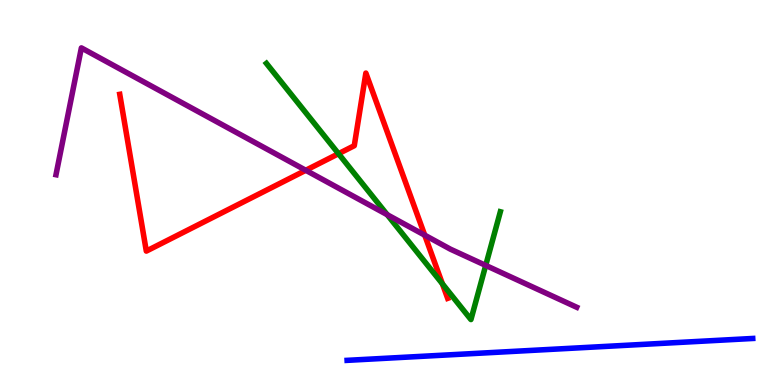[{'lines': ['blue', 'red'], 'intersections': []}, {'lines': ['green', 'red'], 'intersections': [{'x': 4.37, 'y': 6.01}, {'x': 5.71, 'y': 2.63}]}, {'lines': ['purple', 'red'], 'intersections': [{'x': 3.95, 'y': 5.58}, {'x': 5.48, 'y': 3.89}]}, {'lines': ['blue', 'green'], 'intersections': []}, {'lines': ['blue', 'purple'], 'intersections': []}, {'lines': ['green', 'purple'], 'intersections': [{'x': 5.0, 'y': 4.42}, {'x': 6.27, 'y': 3.11}]}]